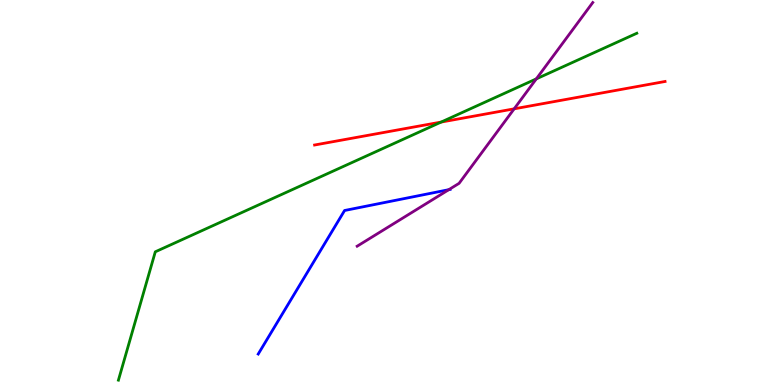[{'lines': ['blue', 'red'], 'intersections': []}, {'lines': ['green', 'red'], 'intersections': [{'x': 5.69, 'y': 6.83}]}, {'lines': ['purple', 'red'], 'intersections': [{'x': 6.63, 'y': 7.17}]}, {'lines': ['blue', 'green'], 'intersections': []}, {'lines': ['blue', 'purple'], 'intersections': [{'x': 5.79, 'y': 5.07}]}, {'lines': ['green', 'purple'], 'intersections': [{'x': 6.92, 'y': 7.95}]}]